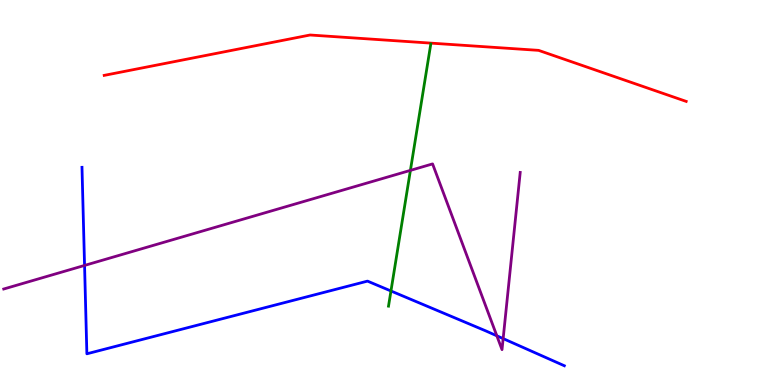[{'lines': ['blue', 'red'], 'intersections': []}, {'lines': ['green', 'red'], 'intersections': []}, {'lines': ['purple', 'red'], 'intersections': []}, {'lines': ['blue', 'green'], 'intersections': [{'x': 5.04, 'y': 2.44}]}, {'lines': ['blue', 'purple'], 'intersections': [{'x': 1.09, 'y': 3.11}, {'x': 6.41, 'y': 1.28}, {'x': 6.49, 'y': 1.21}]}, {'lines': ['green', 'purple'], 'intersections': [{'x': 5.3, 'y': 5.57}]}]